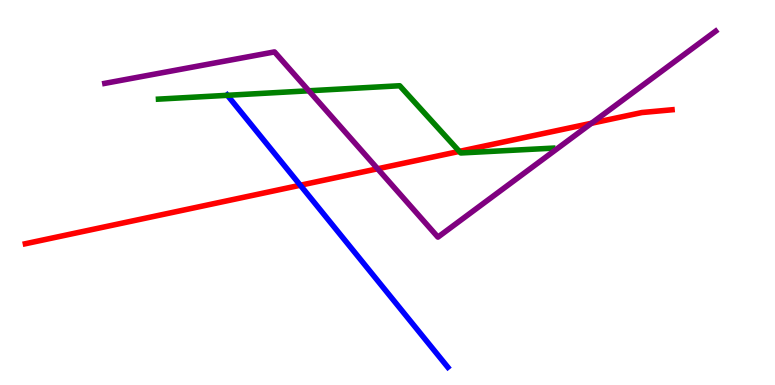[{'lines': ['blue', 'red'], 'intersections': [{'x': 3.87, 'y': 5.19}]}, {'lines': ['green', 'red'], 'intersections': [{'x': 5.93, 'y': 6.07}]}, {'lines': ['purple', 'red'], 'intersections': [{'x': 4.87, 'y': 5.62}, {'x': 7.63, 'y': 6.8}]}, {'lines': ['blue', 'green'], 'intersections': [{'x': 2.93, 'y': 7.52}]}, {'lines': ['blue', 'purple'], 'intersections': []}, {'lines': ['green', 'purple'], 'intersections': [{'x': 3.98, 'y': 7.64}]}]